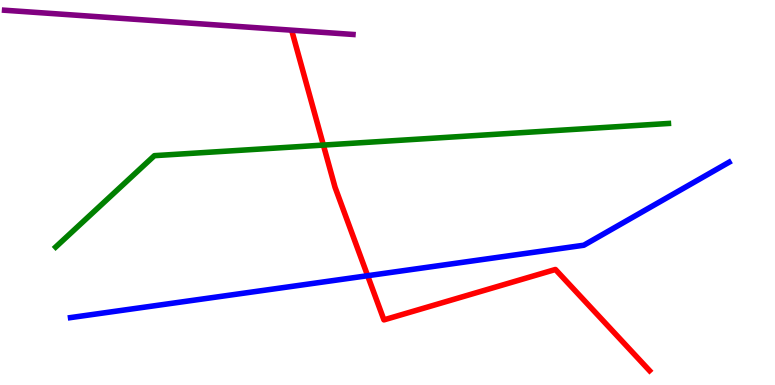[{'lines': ['blue', 'red'], 'intersections': [{'x': 4.74, 'y': 2.84}]}, {'lines': ['green', 'red'], 'intersections': [{'x': 4.17, 'y': 6.23}]}, {'lines': ['purple', 'red'], 'intersections': []}, {'lines': ['blue', 'green'], 'intersections': []}, {'lines': ['blue', 'purple'], 'intersections': []}, {'lines': ['green', 'purple'], 'intersections': []}]